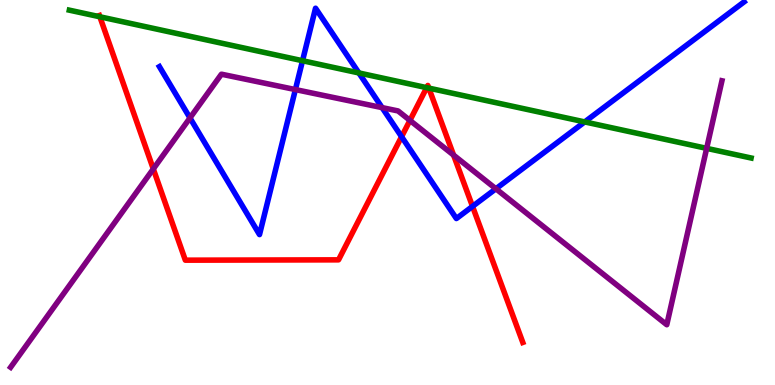[{'lines': ['blue', 'red'], 'intersections': [{'x': 5.18, 'y': 6.45}, {'x': 6.1, 'y': 4.64}]}, {'lines': ['green', 'red'], 'intersections': [{'x': 1.29, 'y': 9.56}, {'x': 5.51, 'y': 7.72}, {'x': 5.53, 'y': 7.71}]}, {'lines': ['purple', 'red'], 'intersections': [{'x': 1.98, 'y': 5.61}, {'x': 5.29, 'y': 6.87}, {'x': 5.85, 'y': 5.97}]}, {'lines': ['blue', 'green'], 'intersections': [{'x': 3.9, 'y': 8.42}, {'x': 4.63, 'y': 8.11}, {'x': 7.54, 'y': 6.83}]}, {'lines': ['blue', 'purple'], 'intersections': [{'x': 2.45, 'y': 6.94}, {'x': 3.81, 'y': 7.67}, {'x': 4.93, 'y': 7.2}, {'x': 6.4, 'y': 5.1}]}, {'lines': ['green', 'purple'], 'intersections': [{'x': 9.12, 'y': 6.15}]}]